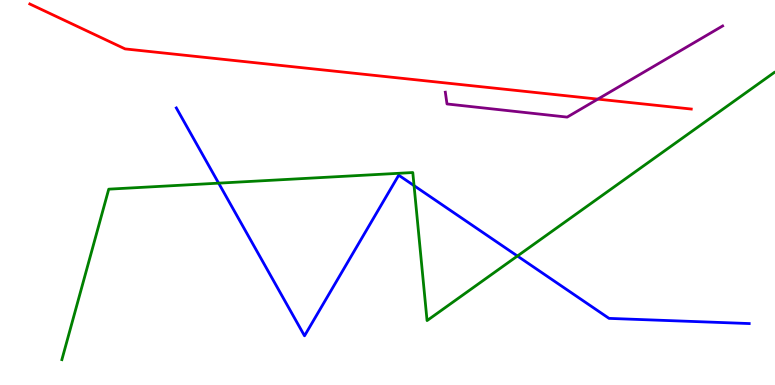[{'lines': ['blue', 'red'], 'intersections': []}, {'lines': ['green', 'red'], 'intersections': []}, {'lines': ['purple', 'red'], 'intersections': [{'x': 7.71, 'y': 7.43}]}, {'lines': ['blue', 'green'], 'intersections': [{'x': 2.82, 'y': 5.24}, {'x': 5.34, 'y': 5.18}, {'x': 6.68, 'y': 3.35}]}, {'lines': ['blue', 'purple'], 'intersections': []}, {'lines': ['green', 'purple'], 'intersections': []}]